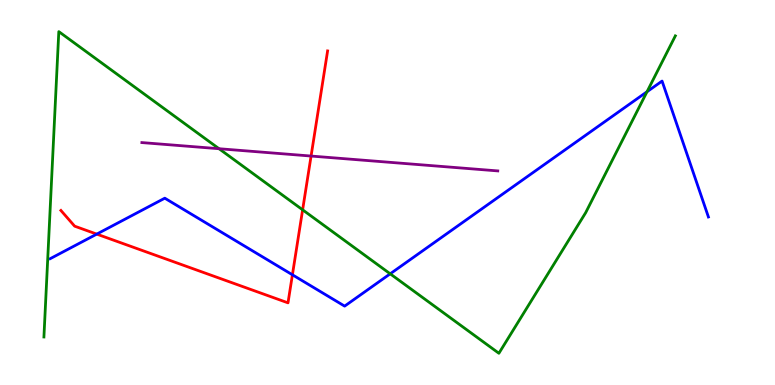[{'lines': ['blue', 'red'], 'intersections': [{'x': 1.25, 'y': 3.92}, {'x': 3.77, 'y': 2.86}]}, {'lines': ['green', 'red'], 'intersections': [{'x': 3.9, 'y': 4.55}]}, {'lines': ['purple', 'red'], 'intersections': [{'x': 4.01, 'y': 5.95}]}, {'lines': ['blue', 'green'], 'intersections': [{'x': 5.03, 'y': 2.89}, {'x': 8.35, 'y': 7.62}]}, {'lines': ['blue', 'purple'], 'intersections': []}, {'lines': ['green', 'purple'], 'intersections': [{'x': 2.83, 'y': 6.14}]}]